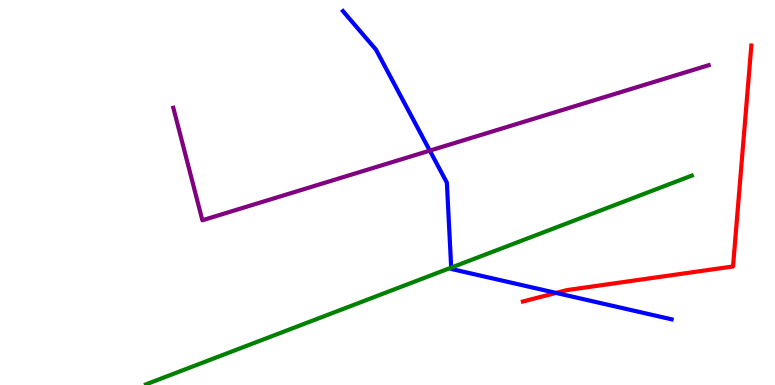[{'lines': ['blue', 'red'], 'intersections': [{'x': 7.18, 'y': 2.39}]}, {'lines': ['green', 'red'], 'intersections': []}, {'lines': ['purple', 'red'], 'intersections': []}, {'lines': ['blue', 'green'], 'intersections': [{'x': 5.82, 'y': 3.05}]}, {'lines': ['blue', 'purple'], 'intersections': [{'x': 5.55, 'y': 6.09}]}, {'lines': ['green', 'purple'], 'intersections': []}]